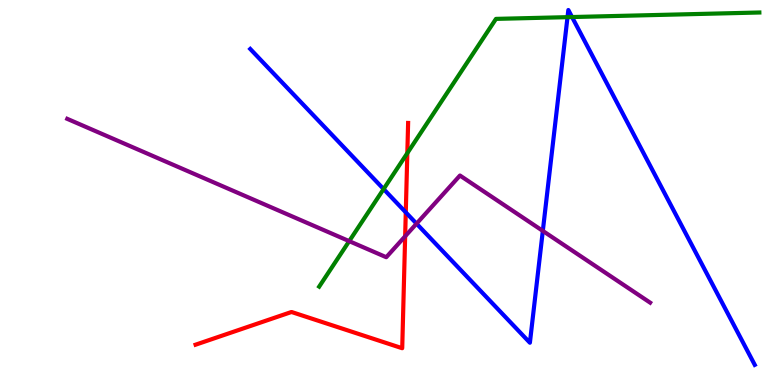[{'lines': ['blue', 'red'], 'intersections': [{'x': 5.24, 'y': 4.48}]}, {'lines': ['green', 'red'], 'intersections': [{'x': 5.26, 'y': 6.02}]}, {'lines': ['purple', 'red'], 'intersections': [{'x': 5.23, 'y': 3.86}]}, {'lines': ['blue', 'green'], 'intersections': [{'x': 4.95, 'y': 5.09}, {'x': 7.32, 'y': 9.55}, {'x': 7.38, 'y': 9.56}]}, {'lines': ['blue', 'purple'], 'intersections': [{'x': 5.37, 'y': 4.19}, {'x': 7.0, 'y': 4.0}]}, {'lines': ['green', 'purple'], 'intersections': [{'x': 4.51, 'y': 3.74}]}]